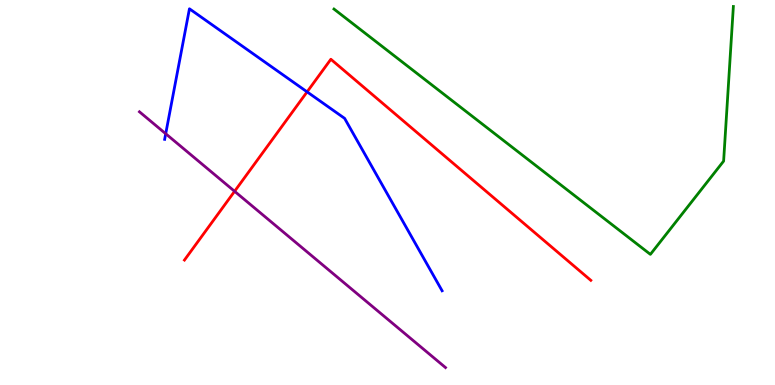[{'lines': ['blue', 'red'], 'intersections': [{'x': 3.96, 'y': 7.61}]}, {'lines': ['green', 'red'], 'intersections': []}, {'lines': ['purple', 'red'], 'intersections': [{'x': 3.03, 'y': 5.03}]}, {'lines': ['blue', 'green'], 'intersections': []}, {'lines': ['blue', 'purple'], 'intersections': [{'x': 2.14, 'y': 6.53}]}, {'lines': ['green', 'purple'], 'intersections': []}]